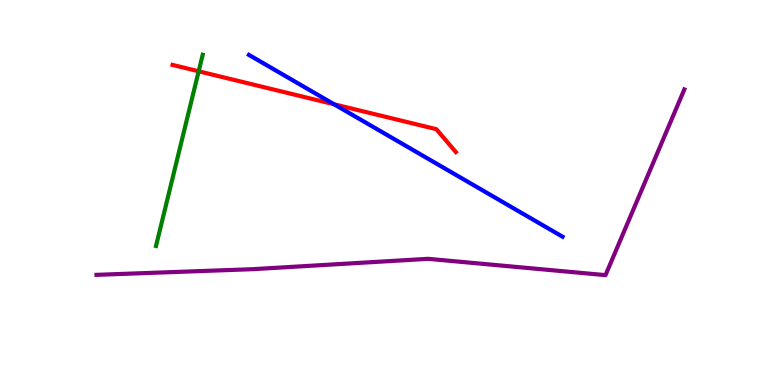[{'lines': ['blue', 'red'], 'intersections': [{'x': 4.31, 'y': 7.29}]}, {'lines': ['green', 'red'], 'intersections': [{'x': 2.56, 'y': 8.15}]}, {'lines': ['purple', 'red'], 'intersections': []}, {'lines': ['blue', 'green'], 'intersections': []}, {'lines': ['blue', 'purple'], 'intersections': []}, {'lines': ['green', 'purple'], 'intersections': []}]